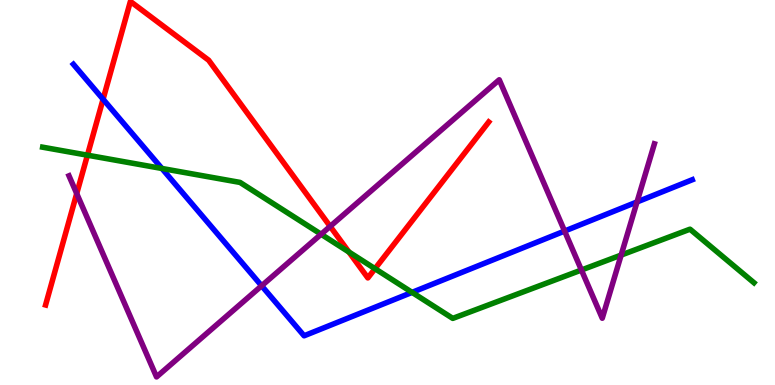[{'lines': ['blue', 'red'], 'intersections': [{'x': 1.33, 'y': 7.42}]}, {'lines': ['green', 'red'], 'intersections': [{'x': 1.13, 'y': 5.97}, {'x': 4.5, 'y': 3.45}, {'x': 4.84, 'y': 3.02}]}, {'lines': ['purple', 'red'], 'intersections': [{'x': 0.99, 'y': 4.97}, {'x': 4.26, 'y': 4.12}]}, {'lines': ['blue', 'green'], 'intersections': [{'x': 2.09, 'y': 5.62}, {'x': 5.32, 'y': 2.41}]}, {'lines': ['blue', 'purple'], 'intersections': [{'x': 3.38, 'y': 2.58}, {'x': 7.29, 'y': 4.0}, {'x': 8.22, 'y': 4.75}]}, {'lines': ['green', 'purple'], 'intersections': [{'x': 4.14, 'y': 3.92}, {'x': 7.5, 'y': 2.99}, {'x': 8.01, 'y': 3.37}]}]